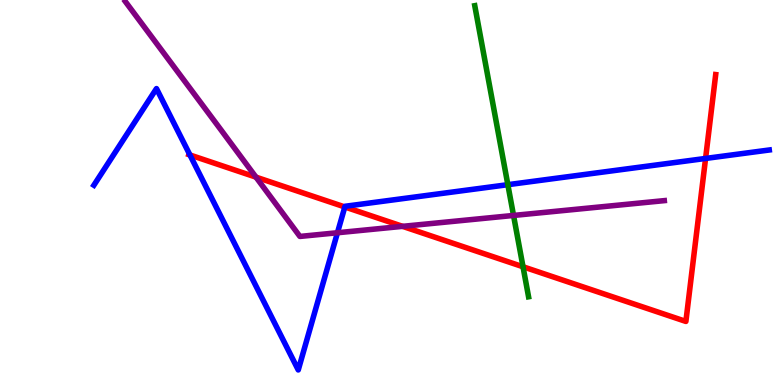[{'lines': ['blue', 'red'], 'intersections': [{'x': 2.45, 'y': 5.97}, {'x': 4.45, 'y': 4.62}, {'x': 9.1, 'y': 5.88}]}, {'lines': ['green', 'red'], 'intersections': [{'x': 6.75, 'y': 3.07}]}, {'lines': ['purple', 'red'], 'intersections': [{'x': 3.3, 'y': 5.4}, {'x': 5.19, 'y': 4.12}]}, {'lines': ['blue', 'green'], 'intersections': [{'x': 6.55, 'y': 5.2}]}, {'lines': ['blue', 'purple'], 'intersections': [{'x': 4.35, 'y': 3.95}]}, {'lines': ['green', 'purple'], 'intersections': [{'x': 6.63, 'y': 4.4}]}]